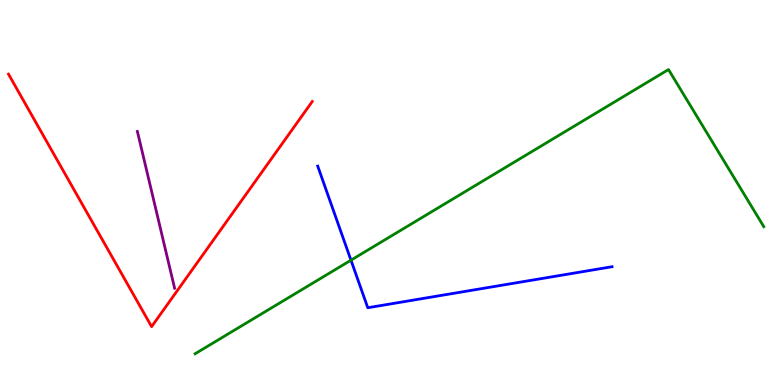[{'lines': ['blue', 'red'], 'intersections': []}, {'lines': ['green', 'red'], 'intersections': []}, {'lines': ['purple', 'red'], 'intersections': []}, {'lines': ['blue', 'green'], 'intersections': [{'x': 4.53, 'y': 3.24}]}, {'lines': ['blue', 'purple'], 'intersections': []}, {'lines': ['green', 'purple'], 'intersections': []}]